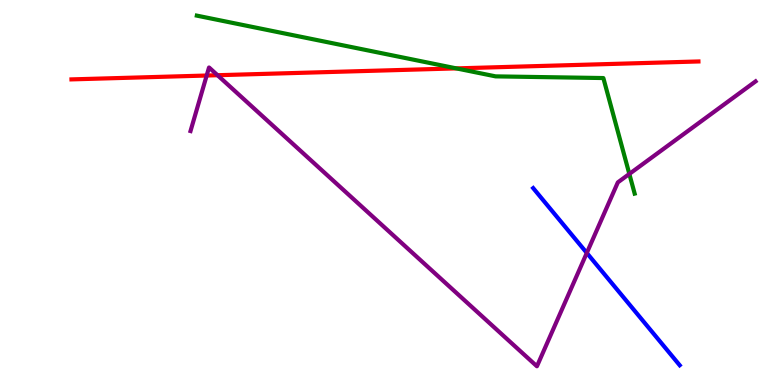[{'lines': ['blue', 'red'], 'intersections': []}, {'lines': ['green', 'red'], 'intersections': [{'x': 5.89, 'y': 8.22}]}, {'lines': ['purple', 'red'], 'intersections': [{'x': 2.67, 'y': 8.04}, {'x': 2.81, 'y': 8.05}]}, {'lines': ['blue', 'green'], 'intersections': []}, {'lines': ['blue', 'purple'], 'intersections': [{'x': 7.57, 'y': 3.43}]}, {'lines': ['green', 'purple'], 'intersections': [{'x': 8.12, 'y': 5.48}]}]